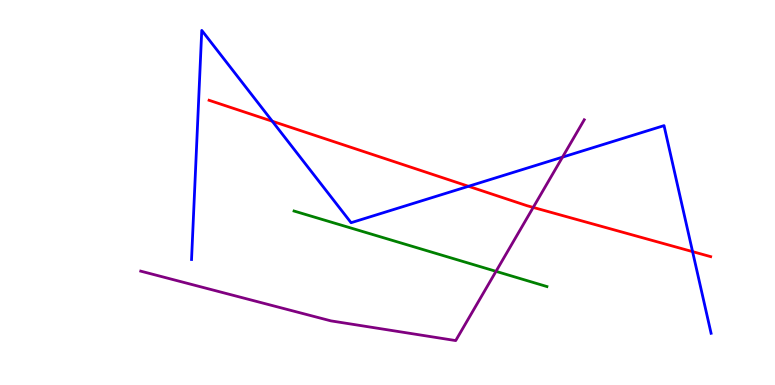[{'lines': ['blue', 'red'], 'intersections': [{'x': 3.51, 'y': 6.85}, {'x': 6.05, 'y': 5.16}, {'x': 8.94, 'y': 3.46}]}, {'lines': ['green', 'red'], 'intersections': []}, {'lines': ['purple', 'red'], 'intersections': [{'x': 6.88, 'y': 4.61}]}, {'lines': ['blue', 'green'], 'intersections': []}, {'lines': ['blue', 'purple'], 'intersections': [{'x': 7.26, 'y': 5.92}]}, {'lines': ['green', 'purple'], 'intersections': [{'x': 6.4, 'y': 2.95}]}]